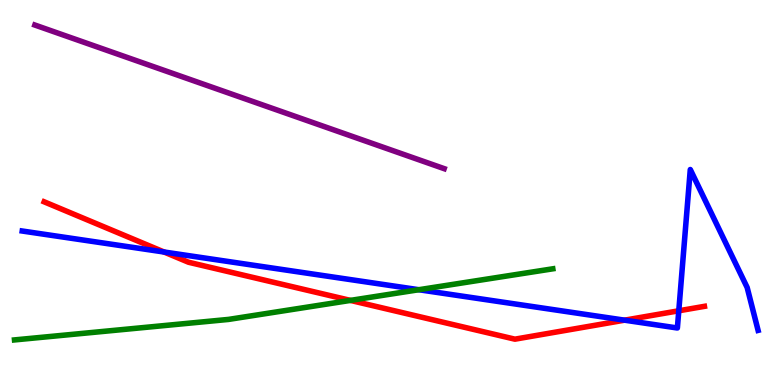[{'lines': ['blue', 'red'], 'intersections': [{'x': 2.12, 'y': 3.45}, {'x': 8.06, 'y': 1.68}, {'x': 8.76, 'y': 1.93}]}, {'lines': ['green', 'red'], 'intersections': [{'x': 4.52, 'y': 2.2}]}, {'lines': ['purple', 'red'], 'intersections': []}, {'lines': ['blue', 'green'], 'intersections': [{'x': 5.4, 'y': 2.47}]}, {'lines': ['blue', 'purple'], 'intersections': []}, {'lines': ['green', 'purple'], 'intersections': []}]